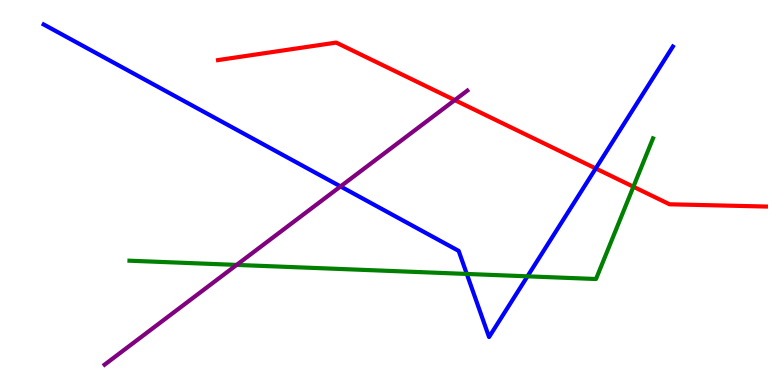[{'lines': ['blue', 'red'], 'intersections': [{'x': 7.69, 'y': 5.62}]}, {'lines': ['green', 'red'], 'intersections': [{'x': 8.17, 'y': 5.15}]}, {'lines': ['purple', 'red'], 'intersections': [{'x': 5.87, 'y': 7.4}]}, {'lines': ['blue', 'green'], 'intersections': [{'x': 6.02, 'y': 2.88}, {'x': 6.81, 'y': 2.82}]}, {'lines': ['blue', 'purple'], 'intersections': [{'x': 4.39, 'y': 5.16}]}, {'lines': ['green', 'purple'], 'intersections': [{'x': 3.05, 'y': 3.12}]}]